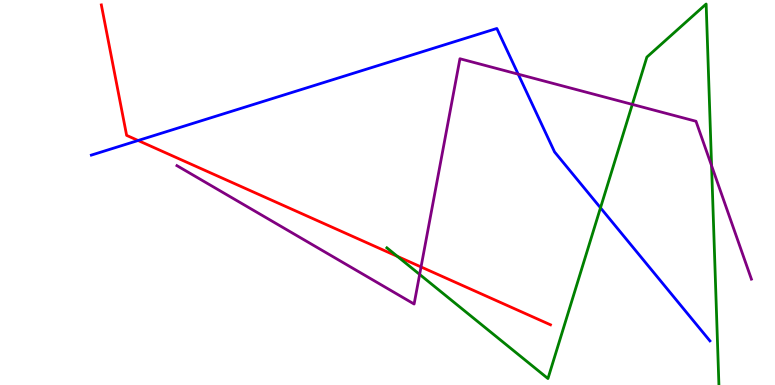[{'lines': ['blue', 'red'], 'intersections': [{'x': 1.78, 'y': 6.35}]}, {'lines': ['green', 'red'], 'intersections': [{'x': 5.13, 'y': 3.34}]}, {'lines': ['purple', 'red'], 'intersections': [{'x': 5.43, 'y': 3.07}]}, {'lines': ['blue', 'green'], 'intersections': [{'x': 7.75, 'y': 4.6}]}, {'lines': ['blue', 'purple'], 'intersections': [{'x': 6.69, 'y': 8.07}]}, {'lines': ['green', 'purple'], 'intersections': [{'x': 5.41, 'y': 2.87}, {'x': 8.16, 'y': 7.29}, {'x': 9.18, 'y': 5.7}]}]